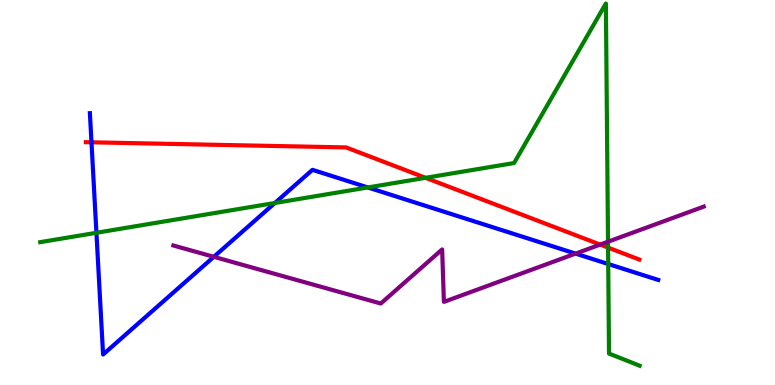[{'lines': ['blue', 'red'], 'intersections': [{'x': 1.18, 'y': 6.3}]}, {'lines': ['green', 'red'], 'intersections': [{'x': 5.49, 'y': 5.38}, {'x': 7.85, 'y': 3.57}]}, {'lines': ['purple', 'red'], 'intersections': [{'x': 7.74, 'y': 3.65}]}, {'lines': ['blue', 'green'], 'intersections': [{'x': 1.24, 'y': 3.95}, {'x': 3.55, 'y': 4.73}, {'x': 4.75, 'y': 5.13}, {'x': 7.85, 'y': 3.14}]}, {'lines': ['blue', 'purple'], 'intersections': [{'x': 2.76, 'y': 3.33}, {'x': 7.43, 'y': 3.41}]}, {'lines': ['green', 'purple'], 'intersections': [{'x': 7.85, 'y': 3.72}]}]